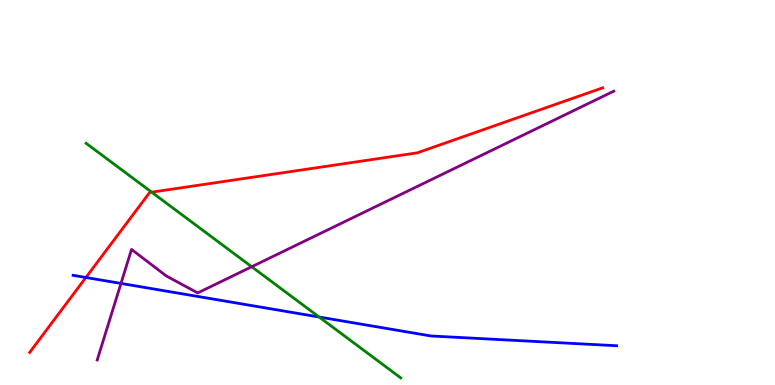[{'lines': ['blue', 'red'], 'intersections': [{'x': 1.11, 'y': 2.79}]}, {'lines': ['green', 'red'], 'intersections': [{'x': 1.96, 'y': 5.01}]}, {'lines': ['purple', 'red'], 'intersections': []}, {'lines': ['blue', 'green'], 'intersections': [{'x': 4.12, 'y': 1.77}]}, {'lines': ['blue', 'purple'], 'intersections': [{'x': 1.56, 'y': 2.64}]}, {'lines': ['green', 'purple'], 'intersections': [{'x': 3.25, 'y': 3.07}]}]